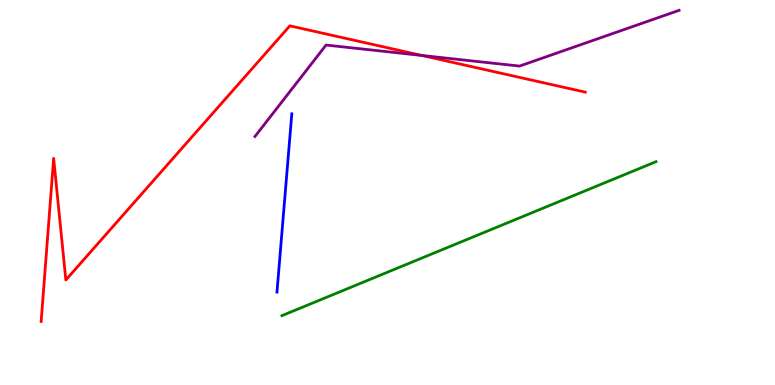[{'lines': ['blue', 'red'], 'intersections': []}, {'lines': ['green', 'red'], 'intersections': []}, {'lines': ['purple', 'red'], 'intersections': [{'x': 5.44, 'y': 8.56}]}, {'lines': ['blue', 'green'], 'intersections': []}, {'lines': ['blue', 'purple'], 'intersections': []}, {'lines': ['green', 'purple'], 'intersections': []}]